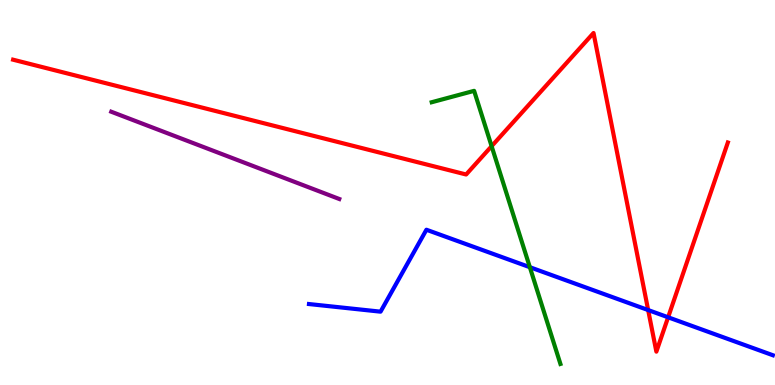[{'lines': ['blue', 'red'], 'intersections': [{'x': 8.36, 'y': 1.95}, {'x': 8.62, 'y': 1.76}]}, {'lines': ['green', 'red'], 'intersections': [{'x': 6.34, 'y': 6.2}]}, {'lines': ['purple', 'red'], 'intersections': []}, {'lines': ['blue', 'green'], 'intersections': [{'x': 6.84, 'y': 3.06}]}, {'lines': ['blue', 'purple'], 'intersections': []}, {'lines': ['green', 'purple'], 'intersections': []}]